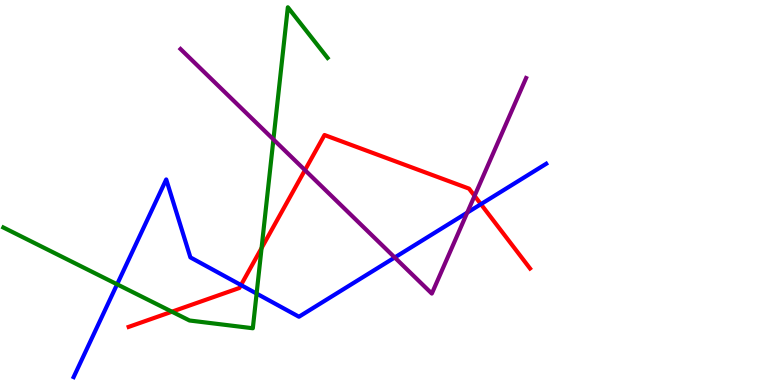[{'lines': ['blue', 'red'], 'intersections': [{'x': 3.11, 'y': 2.6}, {'x': 6.21, 'y': 4.7}]}, {'lines': ['green', 'red'], 'intersections': [{'x': 2.22, 'y': 1.9}, {'x': 3.38, 'y': 3.56}]}, {'lines': ['purple', 'red'], 'intersections': [{'x': 3.93, 'y': 5.58}, {'x': 6.12, 'y': 4.91}]}, {'lines': ['blue', 'green'], 'intersections': [{'x': 1.51, 'y': 2.62}, {'x': 3.31, 'y': 2.37}]}, {'lines': ['blue', 'purple'], 'intersections': [{'x': 5.09, 'y': 3.31}, {'x': 6.03, 'y': 4.48}]}, {'lines': ['green', 'purple'], 'intersections': [{'x': 3.53, 'y': 6.38}]}]